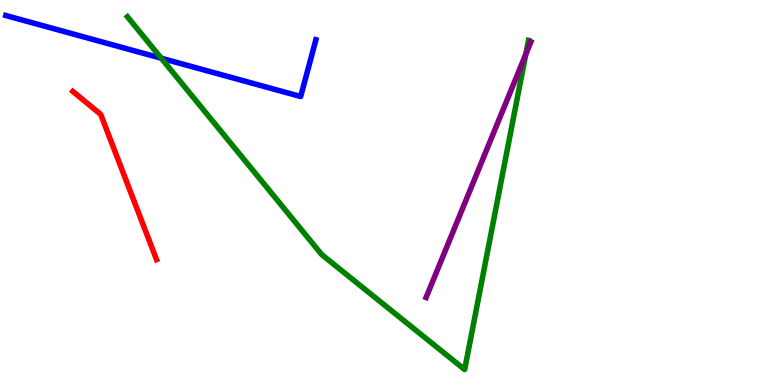[{'lines': ['blue', 'red'], 'intersections': []}, {'lines': ['green', 'red'], 'intersections': []}, {'lines': ['purple', 'red'], 'intersections': []}, {'lines': ['blue', 'green'], 'intersections': [{'x': 2.08, 'y': 8.49}]}, {'lines': ['blue', 'purple'], 'intersections': []}, {'lines': ['green', 'purple'], 'intersections': [{'x': 6.78, 'y': 8.59}]}]